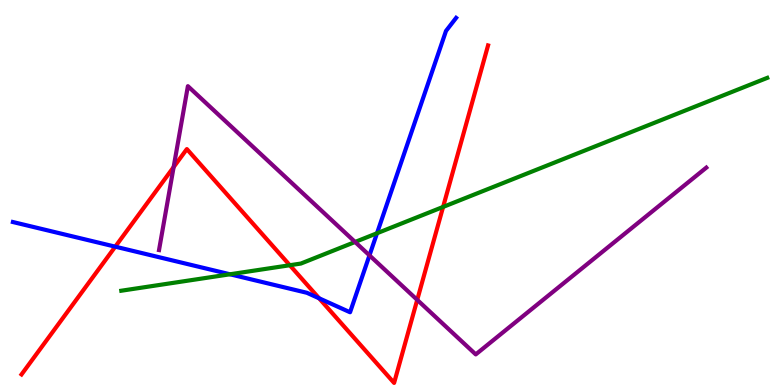[{'lines': ['blue', 'red'], 'intersections': [{'x': 1.49, 'y': 3.59}, {'x': 4.12, 'y': 2.25}]}, {'lines': ['green', 'red'], 'intersections': [{'x': 3.74, 'y': 3.11}, {'x': 5.72, 'y': 4.63}]}, {'lines': ['purple', 'red'], 'intersections': [{'x': 2.24, 'y': 5.66}, {'x': 5.38, 'y': 2.21}]}, {'lines': ['blue', 'green'], 'intersections': [{'x': 2.97, 'y': 2.88}, {'x': 4.86, 'y': 3.94}]}, {'lines': ['blue', 'purple'], 'intersections': [{'x': 4.77, 'y': 3.37}]}, {'lines': ['green', 'purple'], 'intersections': [{'x': 4.58, 'y': 3.72}]}]